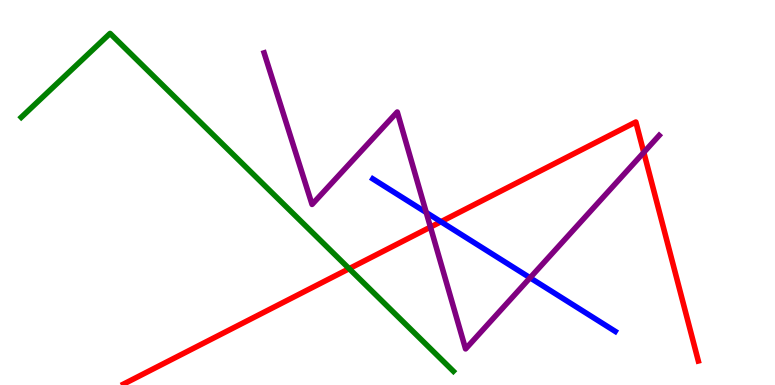[{'lines': ['blue', 'red'], 'intersections': [{'x': 5.69, 'y': 4.24}]}, {'lines': ['green', 'red'], 'intersections': [{'x': 4.51, 'y': 3.02}]}, {'lines': ['purple', 'red'], 'intersections': [{'x': 5.55, 'y': 4.1}, {'x': 8.31, 'y': 6.04}]}, {'lines': ['blue', 'green'], 'intersections': []}, {'lines': ['blue', 'purple'], 'intersections': [{'x': 5.5, 'y': 4.48}, {'x': 6.84, 'y': 2.78}]}, {'lines': ['green', 'purple'], 'intersections': []}]